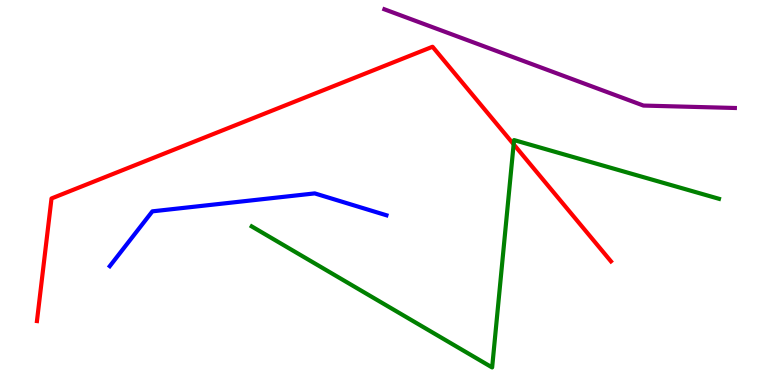[{'lines': ['blue', 'red'], 'intersections': []}, {'lines': ['green', 'red'], 'intersections': [{'x': 6.63, 'y': 6.25}]}, {'lines': ['purple', 'red'], 'intersections': []}, {'lines': ['blue', 'green'], 'intersections': []}, {'lines': ['blue', 'purple'], 'intersections': []}, {'lines': ['green', 'purple'], 'intersections': []}]